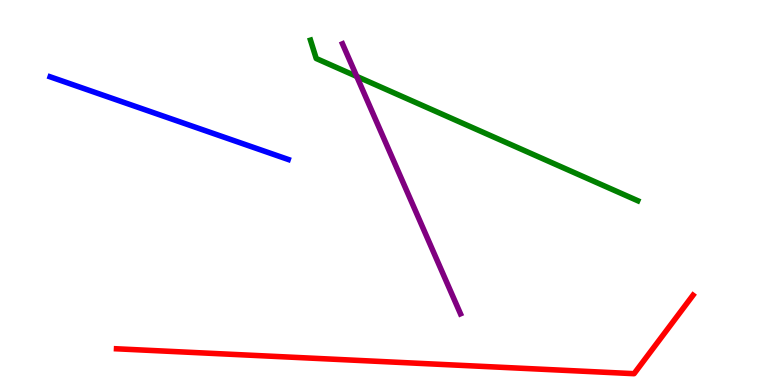[{'lines': ['blue', 'red'], 'intersections': []}, {'lines': ['green', 'red'], 'intersections': []}, {'lines': ['purple', 'red'], 'intersections': []}, {'lines': ['blue', 'green'], 'intersections': []}, {'lines': ['blue', 'purple'], 'intersections': []}, {'lines': ['green', 'purple'], 'intersections': [{'x': 4.6, 'y': 8.02}]}]